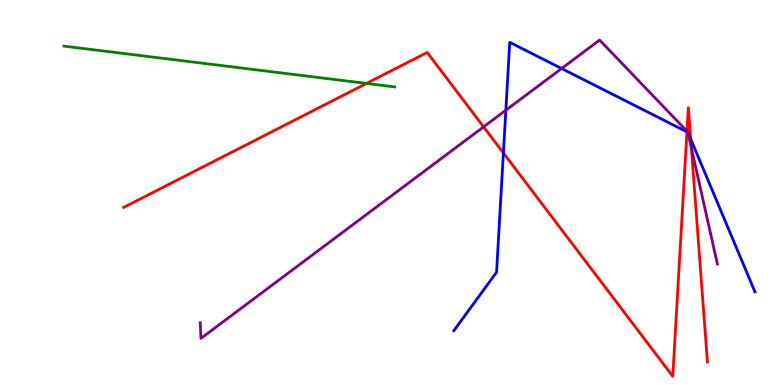[{'lines': ['blue', 'red'], 'intersections': [{'x': 6.5, 'y': 6.03}, {'x': 8.86, 'y': 6.57}, {'x': 8.91, 'y': 6.39}]}, {'lines': ['green', 'red'], 'intersections': [{'x': 4.73, 'y': 7.83}]}, {'lines': ['purple', 'red'], 'intersections': [{'x': 6.24, 'y': 6.7}, {'x': 8.86, 'y': 6.59}, {'x': 8.92, 'y': 6.16}]}, {'lines': ['blue', 'green'], 'intersections': []}, {'lines': ['blue', 'purple'], 'intersections': [{'x': 6.53, 'y': 7.14}, {'x': 7.25, 'y': 8.22}, {'x': 8.88, 'y': 6.56}]}, {'lines': ['green', 'purple'], 'intersections': []}]